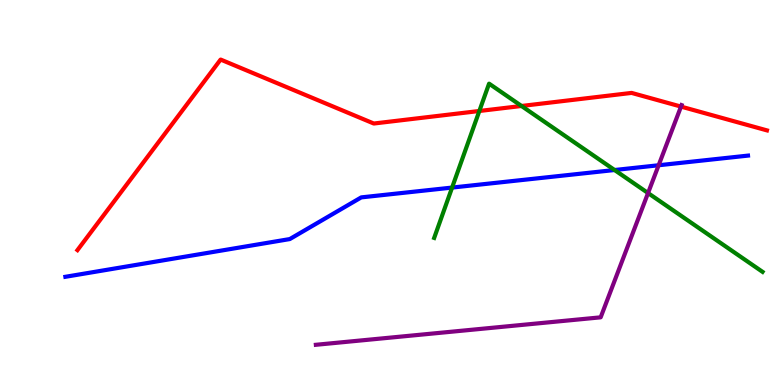[{'lines': ['blue', 'red'], 'intersections': []}, {'lines': ['green', 'red'], 'intersections': [{'x': 6.19, 'y': 7.12}, {'x': 6.73, 'y': 7.25}]}, {'lines': ['purple', 'red'], 'intersections': [{'x': 8.79, 'y': 7.23}]}, {'lines': ['blue', 'green'], 'intersections': [{'x': 5.83, 'y': 5.13}, {'x': 7.93, 'y': 5.58}]}, {'lines': ['blue', 'purple'], 'intersections': [{'x': 8.5, 'y': 5.71}]}, {'lines': ['green', 'purple'], 'intersections': [{'x': 8.36, 'y': 4.99}]}]